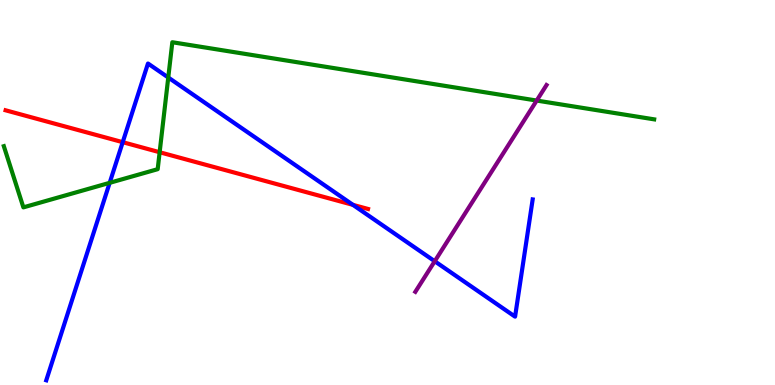[{'lines': ['blue', 'red'], 'intersections': [{'x': 1.58, 'y': 6.31}, {'x': 4.55, 'y': 4.68}]}, {'lines': ['green', 'red'], 'intersections': [{'x': 2.06, 'y': 6.05}]}, {'lines': ['purple', 'red'], 'intersections': []}, {'lines': ['blue', 'green'], 'intersections': [{'x': 1.42, 'y': 5.25}, {'x': 2.17, 'y': 7.99}]}, {'lines': ['blue', 'purple'], 'intersections': [{'x': 5.61, 'y': 3.21}]}, {'lines': ['green', 'purple'], 'intersections': [{'x': 6.93, 'y': 7.39}]}]